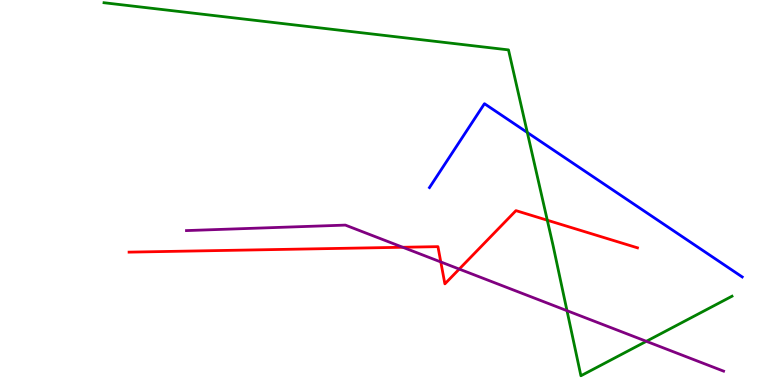[{'lines': ['blue', 'red'], 'intersections': []}, {'lines': ['green', 'red'], 'intersections': [{'x': 7.06, 'y': 4.28}]}, {'lines': ['purple', 'red'], 'intersections': [{'x': 5.2, 'y': 3.58}, {'x': 5.69, 'y': 3.2}, {'x': 5.93, 'y': 3.01}]}, {'lines': ['blue', 'green'], 'intersections': [{'x': 6.8, 'y': 6.56}]}, {'lines': ['blue', 'purple'], 'intersections': []}, {'lines': ['green', 'purple'], 'intersections': [{'x': 7.32, 'y': 1.93}, {'x': 8.34, 'y': 1.13}]}]